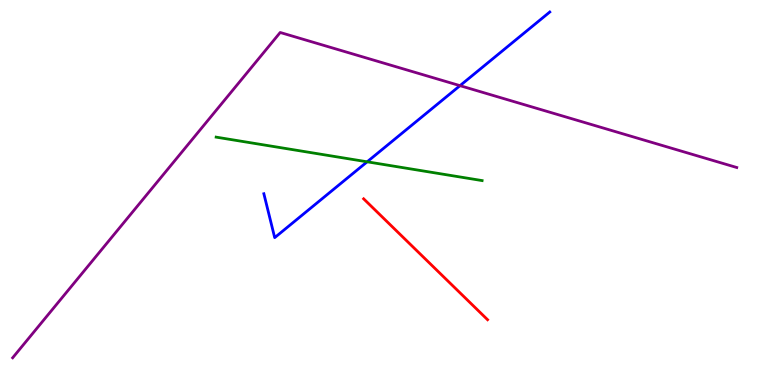[{'lines': ['blue', 'red'], 'intersections': []}, {'lines': ['green', 'red'], 'intersections': []}, {'lines': ['purple', 'red'], 'intersections': []}, {'lines': ['blue', 'green'], 'intersections': [{'x': 4.74, 'y': 5.8}]}, {'lines': ['blue', 'purple'], 'intersections': [{'x': 5.94, 'y': 7.78}]}, {'lines': ['green', 'purple'], 'intersections': []}]